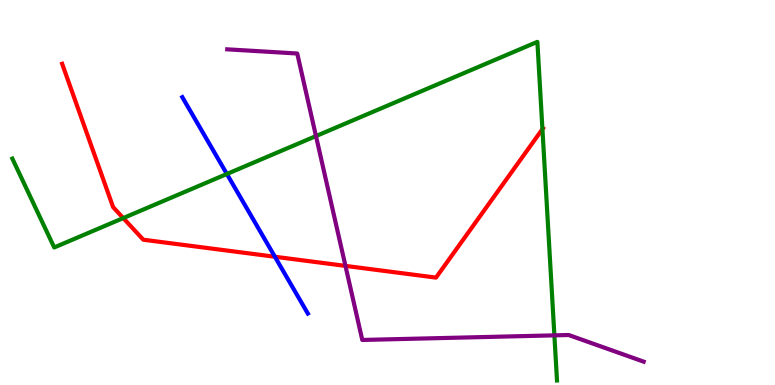[{'lines': ['blue', 'red'], 'intersections': [{'x': 3.55, 'y': 3.33}]}, {'lines': ['green', 'red'], 'intersections': [{'x': 1.59, 'y': 4.34}, {'x': 7.0, 'y': 6.65}]}, {'lines': ['purple', 'red'], 'intersections': [{'x': 4.46, 'y': 3.09}]}, {'lines': ['blue', 'green'], 'intersections': [{'x': 2.93, 'y': 5.48}]}, {'lines': ['blue', 'purple'], 'intersections': []}, {'lines': ['green', 'purple'], 'intersections': [{'x': 4.08, 'y': 6.47}, {'x': 7.15, 'y': 1.29}]}]